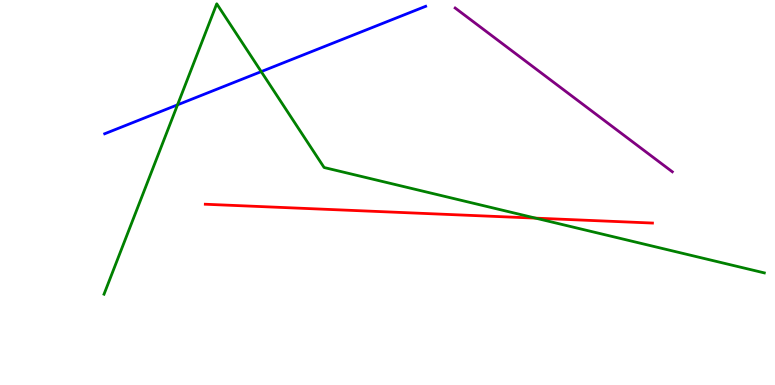[{'lines': ['blue', 'red'], 'intersections': []}, {'lines': ['green', 'red'], 'intersections': [{'x': 6.91, 'y': 4.33}]}, {'lines': ['purple', 'red'], 'intersections': []}, {'lines': ['blue', 'green'], 'intersections': [{'x': 2.29, 'y': 7.28}, {'x': 3.37, 'y': 8.14}]}, {'lines': ['blue', 'purple'], 'intersections': []}, {'lines': ['green', 'purple'], 'intersections': []}]